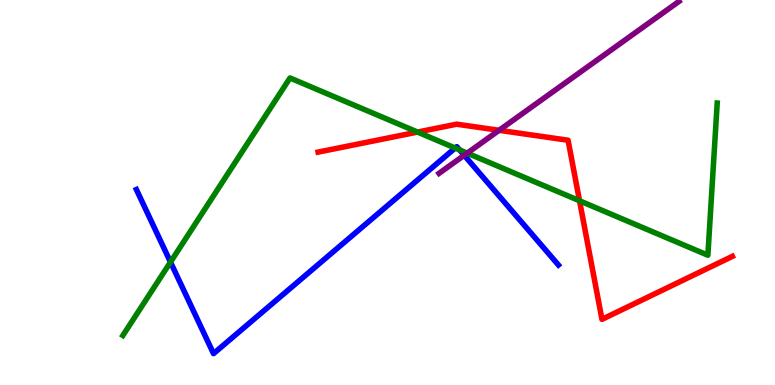[{'lines': ['blue', 'red'], 'intersections': []}, {'lines': ['green', 'red'], 'intersections': [{'x': 5.39, 'y': 6.57}, {'x': 7.48, 'y': 4.78}]}, {'lines': ['purple', 'red'], 'intersections': [{'x': 6.44, 'y': 6.62}]}, {'lines': ['blue', 'green'], 'intersections': [{'x': 2.2, 'y': 3.19}, {'x': 5.87, 'y': 6.16}, {'x': 5.93, 'y': 6.11}]}, {'lines': ['blue', 'purple'], 'intersections': [{'x': 5.99, 'y': 5.97}]}, {'lines': ['green', 'purple'], 'intersections': [{'x': 6.03, 'y': 6.02}]}]